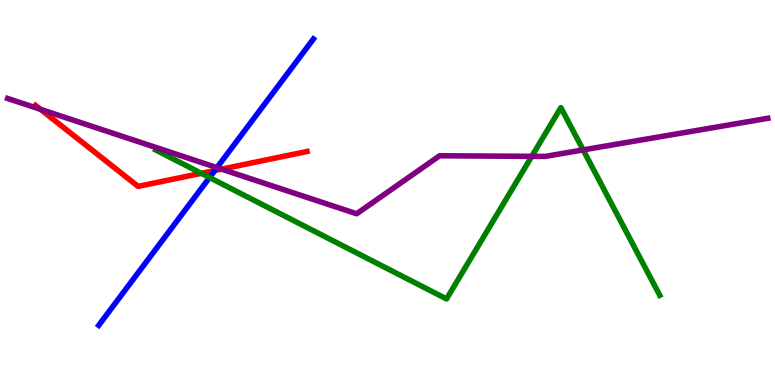[{'lines': ['blue', 'red'], 'intersections': [{'x': 2.77, 'y': 5.57}]}, {'lines': ['green', 'red'], 'intersections': [{'x': 2.6, 'y': 5.5}]}, {'lines': ['purple', 'red'], 'intersections': [{'x': 0.523, 'y': 7.16}, {'x': 2.86, 'y': 5.61}]}, {'lines': ['blue', 'green'], 'intersections': [{'x': 2.7, 'y': 5.39}]}, {'lines': ['blue', 'purple'], 'intersections': [{'x': 2.8, 'y': 5.65}]}, {'lines': ['green', 'purple'], 'intersections': [{'x': 6.86, 'y': 5.94}, {'x': 7.52, 'y': 6.11}]}]